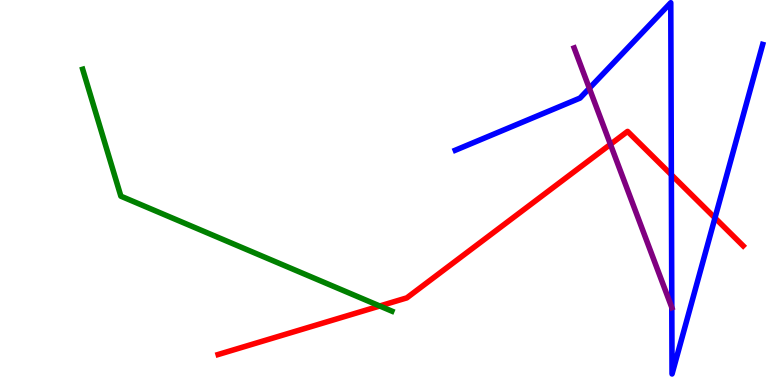[{'lines': ['blue', 'red'], 'intersections': [{'x': 8.66, 'y': 5.46}, {'x': 9.23, 'y': 4.34}]}, {'lines': ['green', 'red'], 'intersections': [{'x': 4.9, 'y': 2.05}]}, {'lines': ['purple', 'red'], 'intersections': [{'x': 7.88, 'y': 6.25}]}, {'lines': ['blue', 'green'], 'intersections': []}, {'lines': ['blue', 'purple'], 'intersections': [{'x': 7.6, 'y': 7.71}, {'x': 8.67, 'y': 2.01}]}, {'lines': ['green', 'purple'], 'intersections': []}]